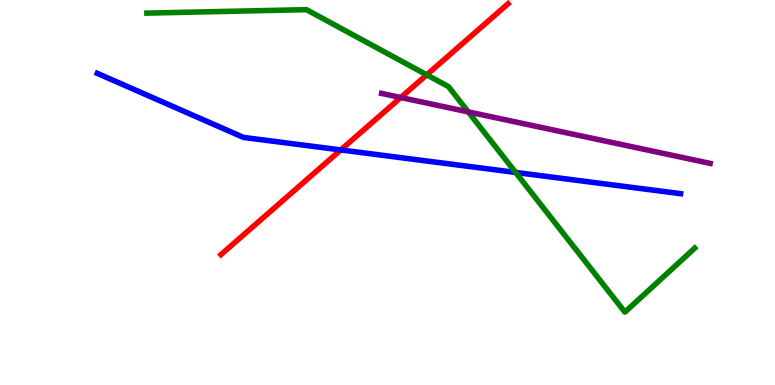[{'lines': ['blue', 'red'], 'intersections': [{'x': 4.4, 'y': 6.11}]}, {'lines': ['green', 'red'], 'intersections': [{'x': 5.51, 'y': 8.06}]}, {'lines': ['purple', 'red'], 'intersections': [{'x': 5.17, 'y': 7.47}]}, {'lines': ['blue', 'green'], 'intersections': [{'x': 6.65, 'y': 5.52}]}, {'lines': ['blue', 'purple'], 'intersections': []}, {'lines': ['green', 'purple'], 'intersections': [{'x': 6.04, 'y': 7.09}]}]